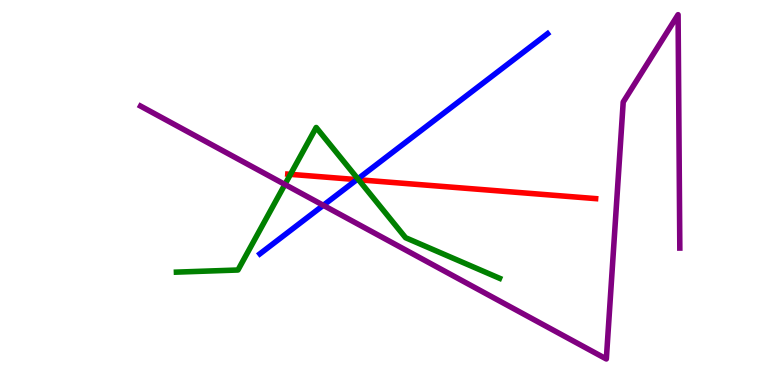[{'lines': ['blue', 'red'], 'intersections': [{'x': 4.6, 'y': 5.33}]}, {'lines': ['green', 'red'], 'intersections': [{'x': 3.75, 'y': 5.47}, {'x': 4.63, 'y': 5.33}]}, {'lines': ['purple', 'red'], 'intersections': []}, {'lines': ['blue', 'green'], 'intersections': [{'x': 4.62, 'y': 5.35}]}, {'lines': ['blue', 'purple'], 'intersections': [{'x': 4.17, 'y': 4.67}]}, {'lines': ['green', 'purple'], 'intersections': [{'x': 3.68, 'y': 5.21}]}]